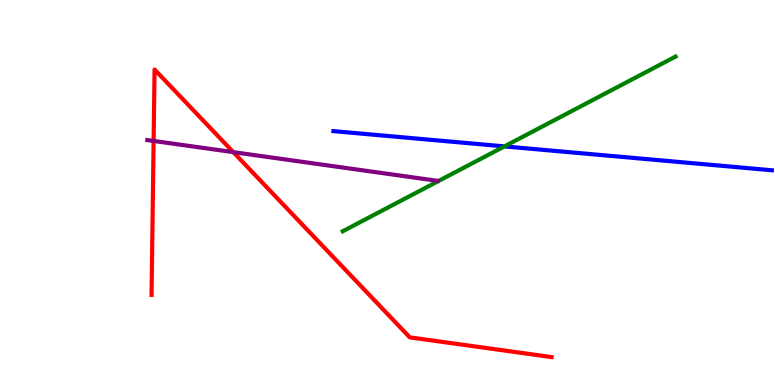[{'lines': ['blue', 'red'], 'intersections': []}, {'lines': ['green', 'red'], 'intersections': []}, {'lines': ['purple', 'red'], 'intersections': [{'x': 1.98, 'y': 6.34}, {'x': 3.01, 'y': 6.05}]}, {'lines': ['blue', 'green'], 'intersections': [{'x': 6.51, 'y': 6.2}]}, {'lines': ['blue', 'purple'], 'intersections': []}, {'lines': ['green', 'purple'], 'intersections': []}]